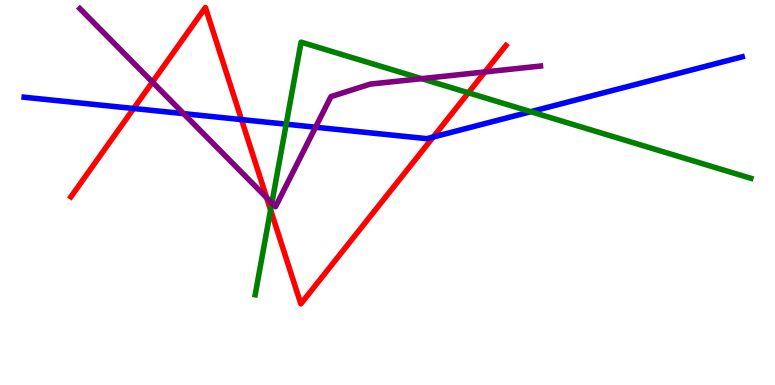[{'lines': ['blue', 'red'], 'intersections': [{'x': 1.72, 'y': 7.18}, {'x': 3.12, 'y': 6.89}, {'x': 5.59, 'y': 6.44}]}, {'lines': ['green', 'red'], 'intersections': [{'x': 3.49, 'y': 4.55}, {'x': 6.04, 'y': 7.59}]}, {'lines': ['purple', 'red'], 'intersections': [{'x': 1.97, 'y': 7.87}, {'x': 3.44, 'y': 4.86}, {'x': 6.26, 'y': 8.13}]}, {'lines': ['blue', 'green'], 'intersections': [{'x': 3.69, 'y': 6.77}, {'x': 6.85, 'y': 7.1}]}, {'lines': ['blue', 'purple'], 'intersections': [{'x': 2.37, 'y': 7.05}, {'x': 4.07, 'y': 6.7}]}, {'lines': ['green', 'purple'], 'intersections': [{'x': 3.51, 'y': 4.73}, {'x': 5.44, 'y': 7.96}]}]